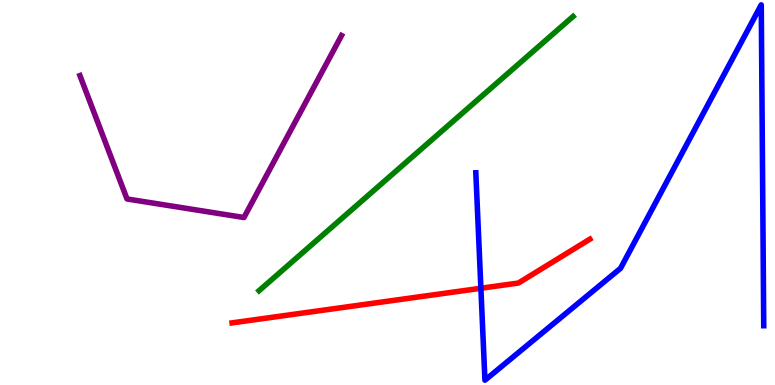[{'lines': ['blue', 'red'], 'intersections': [{'x': 6.21, 'y': 2.51}]}, {'lines': ['green', 'red'], 'intersections': []}, {'lines': ['purple', 'red'], 'intersections': []}, {'lines': ['blue', 'green'], 'intersections': []}, {'lines': ['blue', 'purple'], 'intersections': []}, {'lines': ['green', 'purple'], 'intersections': []}]